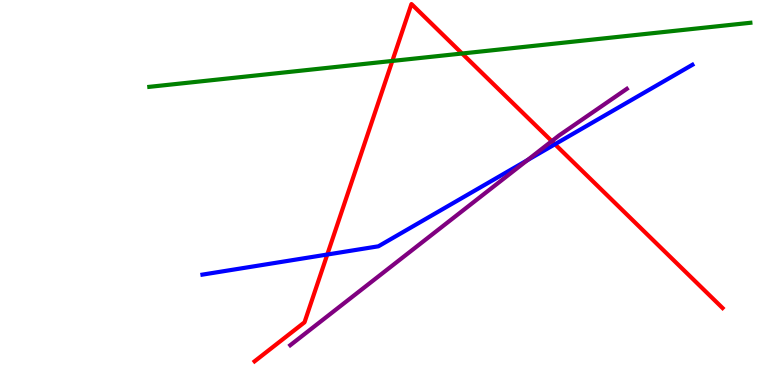[{'lines': ['blue', 'red'], 'intersections': [{'x': 4.22, 'y': 3.39}, {'x': 7.16, 'y': 6.25}]}, {'lines': ['green', 'red'], 'intersections': [{'x': 5.06, 'y': 8.42}, {'x': 5.96, 'y': 8.61}]}, {'lines': ['purple', 'red'], 'intersections': [{'x': 7.12, 'y': 6.33}]}, {'lines': ['blue', 'green'], 'intersections': []}, {'lines': ['blue', 'purple'], 'intersections': [{'x': 6.8, 'y': 5.84}]}, {'lines': ['green', 'purple'], 'intersections': []}]